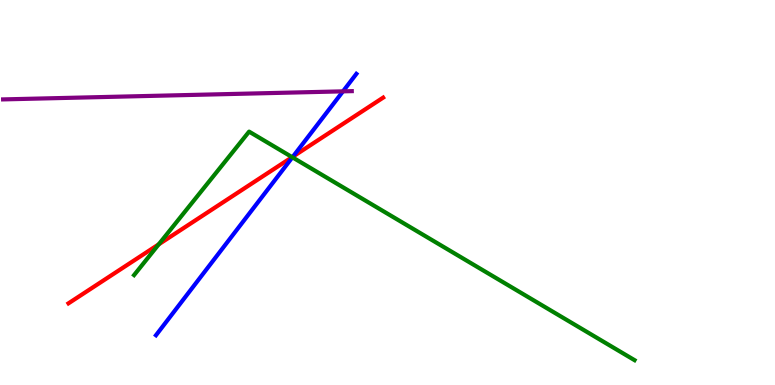[{'lines': ['blue', 'red'], 'intersections': [{'x': 3.78, 'y': 5.93}]}, {'lines': ['green', 'red'], 'intersections': [{'x': 2.05, 'y': 3.65}, {'x': 3.77, 'y': 5.92}]}, {'lines': ['purple', 'red'], 'intersections': []}, {'lines': ['blue', 'green'], 'intersections': [{'x': 3.77, 'y': 5.91}]}, {'lines': ['blue', 'purple'], 'intersections': [{'x': 4.43, 'y': 7.63}]}, {'lines': ['green', 'purple'], 'intersections': []}]